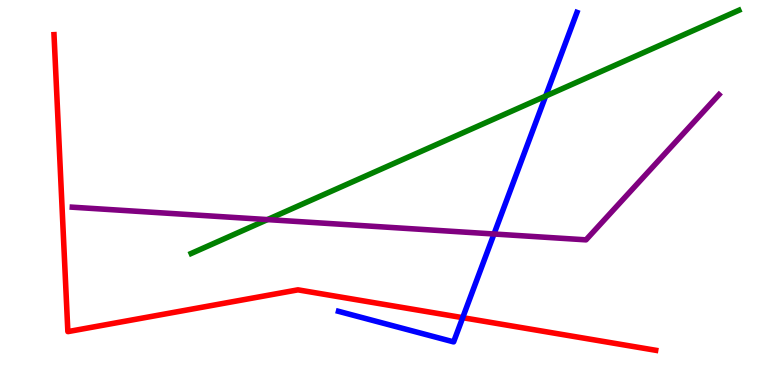[{'lines': ['blue', 'red'], 'intersections': [{'x': 5.97, 'y': 1.75}]}, {'lines': ['green', 'red'], 'intersections': []}, {'lines': ['purple', 'red'], 'intersections': []}, {'lines': ['blue', 'green'], 'intersections': [{'x': 7.04, 'y': 7.5}]}, {'lines': ['blue', 'purple'], 'intersections': [{'x': 6.37, 'y': 3.92}]}, {'lines': ['green', 'purple'], 'intersections': [{'x': 3.45, 'y': 4.3}]}]